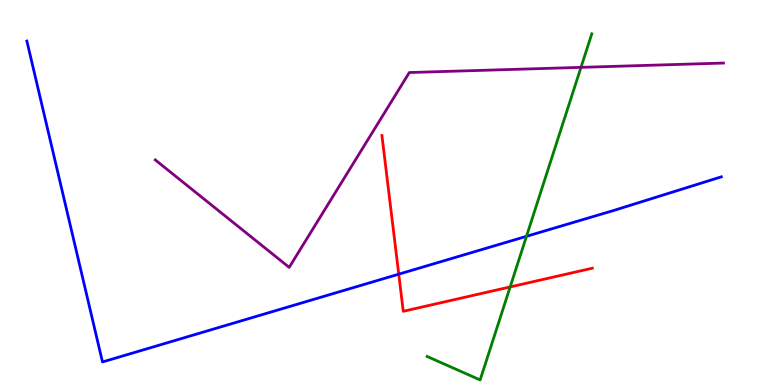[{'lines': ['blue', 'red'], 'intersections': [{'x': 5.15, 'y': 2.88}]}, {'lines': ['green', 'red'], 'intersections': [{'x': 6.58, 'y': 2.55}]}, {'lines': ['purple', 'red'], 'intersections': []}, {'lines': ['blue', 'green'], 'intersections': [{'x': 6.79, 'y': 3.86}]}, {'lines': ['blue', 'purple'], 'intersections': []}, {'lines': ['green', 'purple'], 'intersections': [{'x': 7.5, 'y': 8.25}]}]